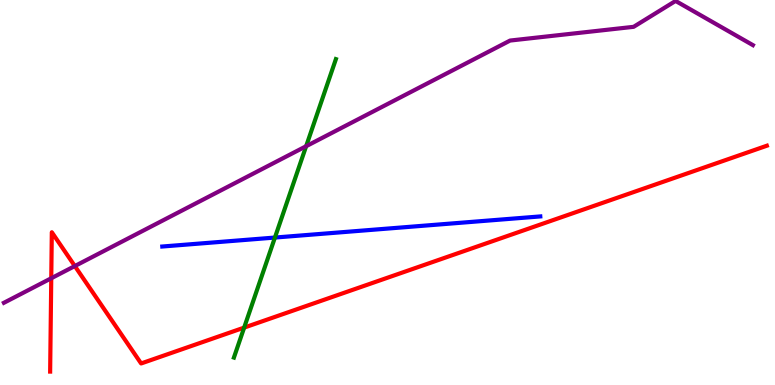[{'lines': ['blue', 'red'], 'intersections': []}, {'lines': ['green', 'red'], 'intersections': [{'x': 3.15, 'y': 1.49}]}, {'lines': ['purple', 'red'], 'intersections': [{'x': 0.661, 'y': 2.77}, {'x': 0.965, 'y': 3.09}]}, {'lines': ['blue', 'green'], 'intersections': [{'x': 3.55, 'y': 3.83}]}, {'lines': ['blue', 'purple'], 'intersections': []}, {'lines': ['green', 'purple'], 'intersections': [{'x': 3.95, 'y': 6.2}]}]